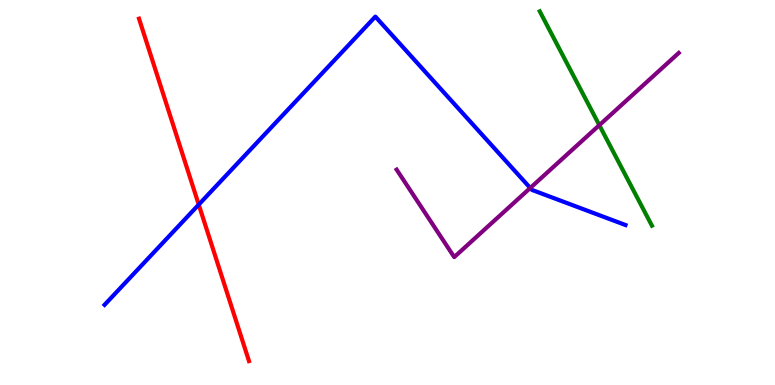[{'lines': ['blue', 'red'], 'intersections': [{'x': 2.56, 'y': 4.69}]}, {'lines': ['green', 'red'], 'intersections': []}, {'lines': ['purple', 'red'], 'intersections': []}, {'lines': ['blue', 'green'], 'intersections': []}, {'lines': ['blue', 'purple'], 'intersections': [{'x': 6.84, 'y': 5.12}]}, {'lines': ['green', 'purple'], 'intersections': [{'x': 7.73, 'y': 6.75}]}]